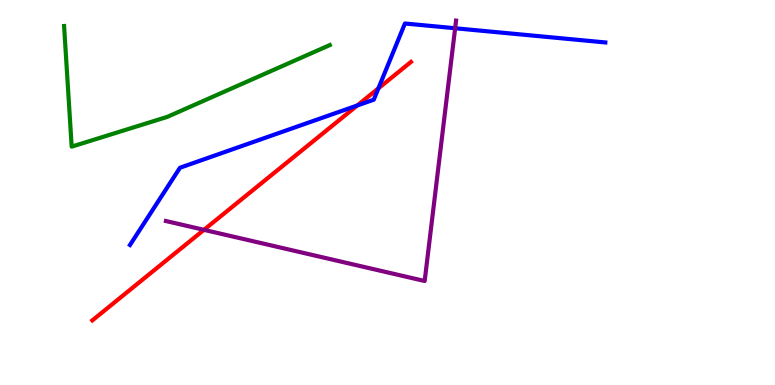[{'lines': ['blue', 'red'], 'intersections': [{'x': 4.61, 'y': 7.26}, {'x': 4.88, 'y': 7.71}]}, {'lines': ['green', 'red'], 'intersections': []}, {'lines': ['purple', 'red'], 'intersections': [{'x': 2.63, 'y': 4.03}]}, {'lines': ['blue', 'green'], 'intersections': []}, {'lines': ['blue', 'purple'], 'intersections': [{'x': 5.87, 'y': 9.27}]}, {'lines': ['green', 'purple'], 'intersections': []}]